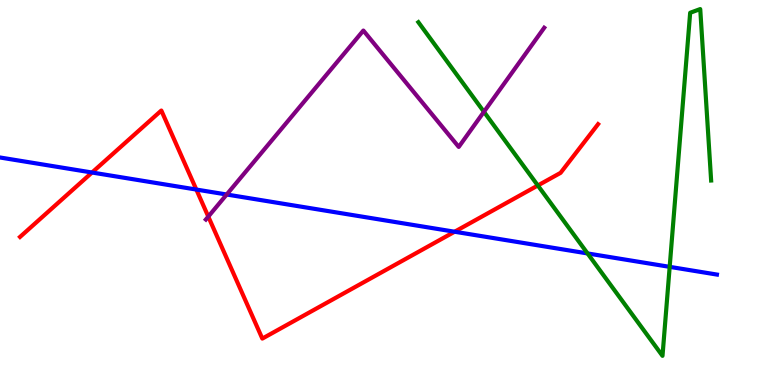[{'lines': ['blue', 'red'], 'intersections': [{'x': 1.19, 'y': 5.52}, {'x': 2.53, 'y': 5.08}, {'x': 5.87, 'y': 3.98}]}, {'lines': ['green', 'red'], 'intersections': [{'x': 6.94, 'y': 5.18}]}, {'lines': ['purple', 'red'], 'intersections': [{'x': 2.69, 'y': 4.37}]}, {'lines': ['blue', 'green'], 'intersections': [{'x': 7.58, 'y': 3.42}, {'x': 8.64, 'y': 3.07}]}, {'lines': ['blue', 'purple'], 'intersections': [{'x': 2.93, 'y': 4.95}]}, {'lines': ['green', 'purple'], 'intersections': [{'x': 6.24, 'y': 7.1}]}]